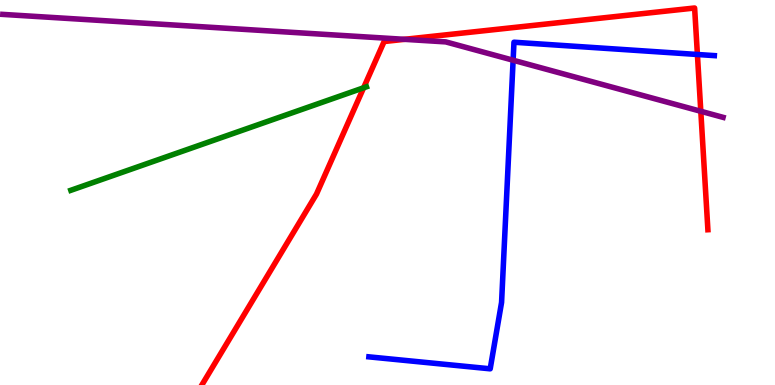[{'lines': ['blue', 'red'], 'intersections': [{'x': 9.0, 'y': 8.58}]}, {'lines': ['green', 'red'], 'intersections': [{'x': 4.69, 'y': 7.72}]}, {'lines': ['purple', 'red'], 'intersections': [{'x': 5.22, 'y': 8.98}, {'x': 9.04, 'y': 7.11}]}, {'lines': ['blue', 'green'], 'intersections': []}, {'lines': ['blue', 'purple'], 'intersections': [{'x': 6.62, 'y': 8.44}]}, {'lines': ['green', 'purple'], 'intersections': []}]